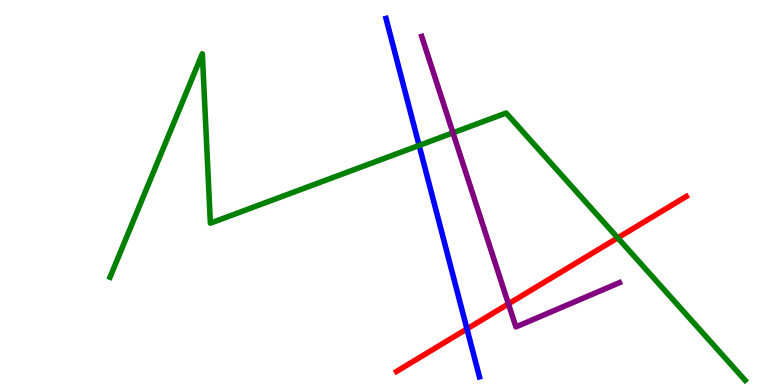[{'lines': ['blue', 'red'], 'intersections': [{'x': 6.03, 'y': 1.46}]}, {'lines': ['green', 'red'], 'intersections': [{'x': 7.97, 'y': 3.82}]}, {'lines': ['purple', 'red'], 'intersections': [{'x': 6.56, 'y': 2.11}]}, {'lines': ['blue', 'green'], 'intersections': [{'x': 5.41, 'y': 6.22}]}, {'lines': ['blue', 'purple'], 'intersections': []}, {'lines': ['green', 'purple'], 'intersections': [{'x': 5.84, 'y': 6.55}]}]